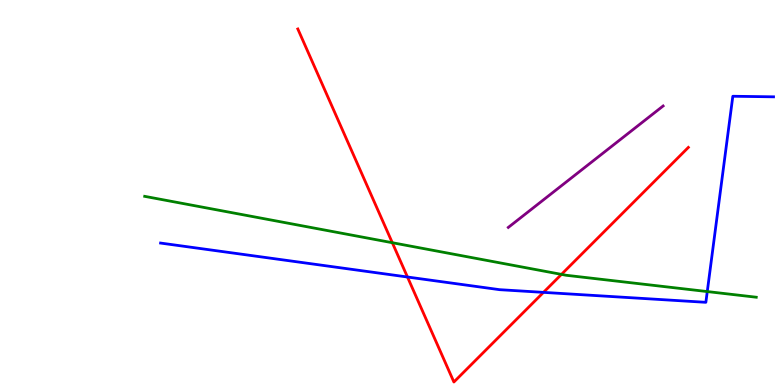[{'lines': ['blue', 'red'], 'intersections': [{'x': 5.26, 'y': 2.8}, {'x': 7.01, 'y': 2.41}]}, {'lines': ['green', 'red'], 'intersections': [{'x': 5.06, 'y': 3.7}, {'x': 7.24, 'y': 2.87}]}, {'lines': ['purple', 'red'], 'intersections': []}, {'lines': ['blue', 'green'], 'intersections': [{'x': 9.13, 'y': 2.43}]}, {'lines': ['blue', 'purple'], 'intersections': []}, {'lines': ['green', 'purple'], 'intersections': []}]